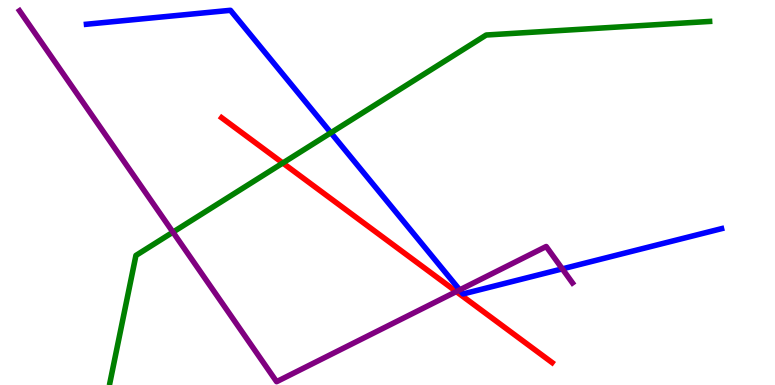[{'lines': ['blue', 'red'], 'intersections': []}, {'lines': ['green', 'red'], 'intersections': [{'x': 3.65, 'y': 5.77}]}, {'lines': ['purple', 'red'], 'intersections': [{'x': 5.89, 'y': 2.43}]}, {'lines': ['blue', 'green'], 'intersections': [{'x': 4.27, 'y': 6.55}]}, {'lines': ['blue', 'purple'], 'intersections': [{'x': 5.93, 'y': 2.47}, {'x': 7.26, 'y': 3.02}]}, {'lines': ['green', 'purple'], 'intersections': [{'x': 2.23, 'y': 3.97}]}]